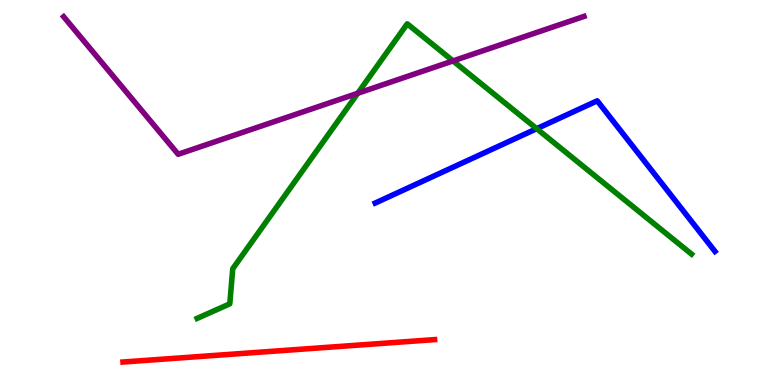[{'lines': ['blue', 'red'], 'intersections': []}, {'lines': ['green', 'red'], 'intersections': []}, {'lines': ['purple', 'red'], 'intersections': []}, {'lines': ['blue', 'green'], 'intersections': [{'x': 6.93, 'y': 6.66}]}, {'lines': ['blue', 'purple'], 'intersections': []}, {'lines': ['green', 'purple'], 'intersections': [{'x': 4.62, 'y': 7.58}, {'x': 5.85, 'y': 8.42}]}]